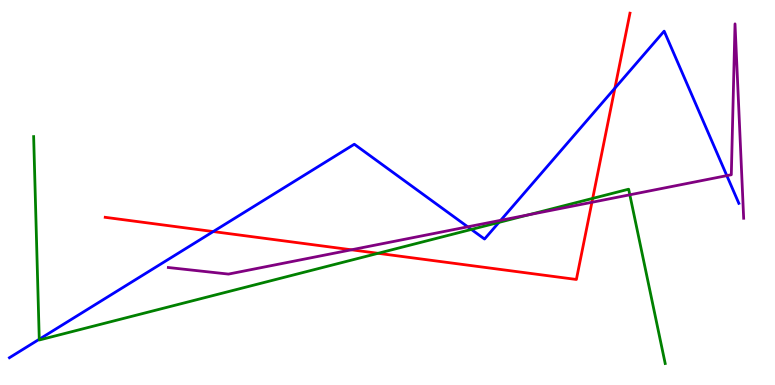[{'lines': ['blue', 'red'], 'intersections': [{'x': 2.75, 'y': 3.99}, {'x': 7.93, 'y': 7.71}]}, {'lines': ['green', 'red'], 'intersections': [{'x': 4.88, 'y': 3.42}, {'x': 7.65, 'y': 4.85}]}, {'lines': ['purple', 'red'], 'intersections': [{'x': 4.53, 'y': 3.51}, {'x': 7.64, 'y': 4.75}]}, {'lines': ['blue', 'green'], 'intersections': [{'x': 0.507, 'y': 1.19}, {'x': 6.08, 'y': 4.04}, {'x': 6.44, 'y': 4.22}]}, {'lines': ['blue', 'purple'], 'intersections': [{'x': 6.04, 'y': 4.11}, {'x': 6.46, 'y': 4.28}, {'x': 9.38, 'y': 5.44}]}, {'lines': ['green', 'purple'], 'intersections': [{'x': 6.82, 'y': 4.42}, {'x': 8.13, 'y': 4.94}]}]